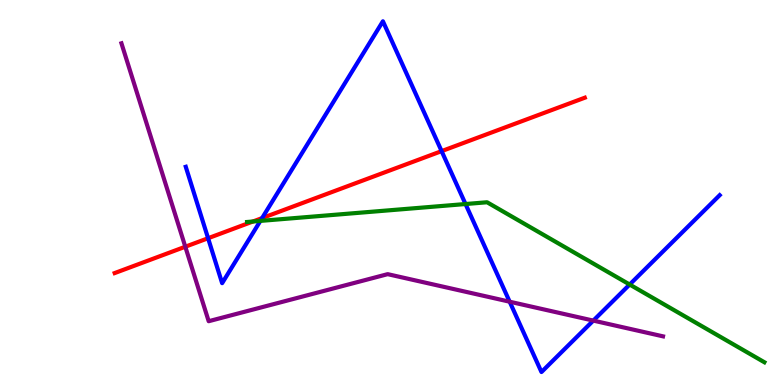[{'lines': ['blue', 'red'], 'intersections': [{'x': 2.69, 'y': 3.81}, {'x': 3.38, 'y': 4.34}, {'x': 5.7, 'y': 6.07}]}, {'lines': ['green', 'red'], 'intersections': [{'x': 3.26, 'y': 4.25}]}, {'lines': ['purple', 'red'], 'intersections': [{'x': 2.39, 'y': 3.59}]}, {'lines': ['blue', 'green'], 'intersections': [{'x': 3.36, 'y': 4.26}, {'x': 6.01, 'y': 4.7}, {'x': 8.12, 'y': 2.61}]}, {'lines': ['blue', 'purple'], 'intersections': [{'x': 6.58, 'y': 2.16}, {'x': 7.66, 'y': 1.67}]}, {'lines': ['green', 'purple'], 'intersections': []}]